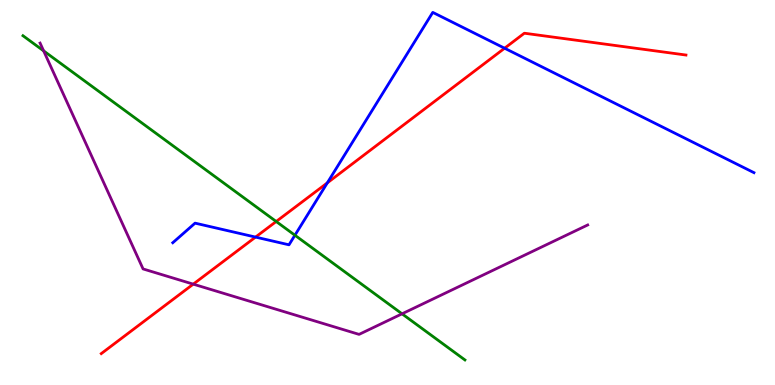[{'lines': ['blue', 'red'], 'intersections': [{'x': 3.3, 'y': 3.84}, {'x': 4.22, 'y': 5.25}, {'x': 6.51, 'y': 8.75}]}, {'lines': ['green', 'red'], 'intersections': [{'x': 3.56, 'y': 4.25}]}, {'lines': ['purple', 'red'], 'intersections': [{'x': 2.49, 'y': 2.62}]}, {'lines': ['blue', 'green'], 'intersections': [{'x': 3.81, 'y': 3.89}]}, {'lines': ['blue', 'purple'], 'intersections': []}, {'lines': ['green', 'purple'], 'intersections': [{'x': 0.563, 'y': 8.68}, {'x': 5.19, 'y': 1.85}]}]